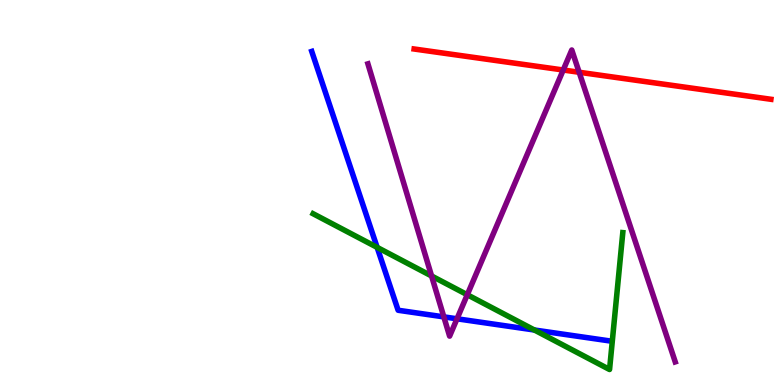[{'lines': ['blue', 'red'], 'intersections': []}, {'lines': ['green', 'red'], 'intersections': []}, {'lines': ['purple', 'red'], 'intersections': [{'x': 7.27, 'y': 8.18}, {'x': 7.47, 'y': 8.12}]}, {'lines': ['blue', 'green'], 'intersections': [{'x': 4.87, 'y': 3.57}, {'x': 6.9, 'y': 1.43}]}, {'lines': ['blue', 'purple'], 'intersections': [{'x': 5.73, 'y': 1.77}, {'x': 5.9, 'y': 1.72}]}, {'lines': ['green', 'purple'], 'intersections': [{'x': 5.57, 'y': 2.83}, {'x': 6.03, 'y': 2.34}]}]